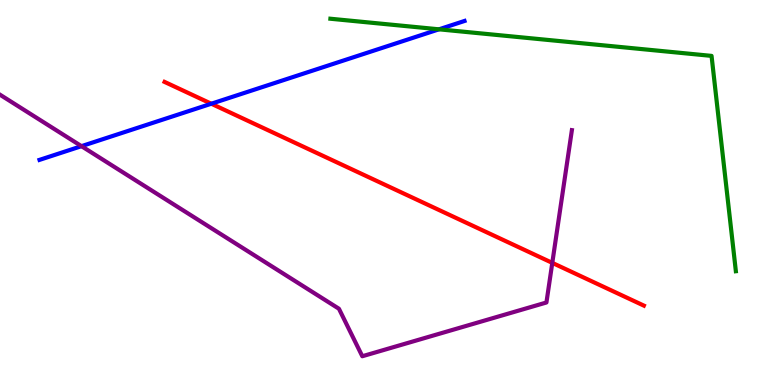[{'lines': ['blue', 'red'], 'intersections': [{'x': 2.73, 'y': 7.31}]}, {'lines': ['green', 'red'], 'intersections': []}, {'lines': ['purple', 'red'], 'intersections': [{'x': 7.13, 'y': 3.17}]}, {'lines': ['blue', 'green'], 'intersections': [{'x': 5.66, 'y': 9.24}]}, {'lines': ['blue', 'purple'], 'intersections': [{'x': 1.05, 'y': 6.2}]}, {'lines': ['green', 'purple'], 'intersections': []}]